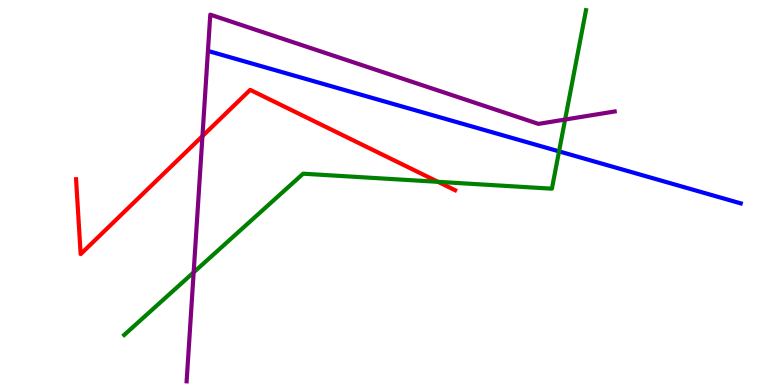[{'lines': ['blue', 'red'], 'intersections': []}, {'lines': ['green', 'red'], 'intersections': [{'x': 5.65, 'y': 5.28}]}, {'lines': ['purple', 'red'], 'intersections': [{'x': 2.61, 'y': 6.46}]}, {'lines': ['blue', 'green'], 'intersections': [{'x': 7.21, 'y': 6.07}]}, {'lines': ['blue', 'purple'], 'intersections': []}, {'lines': ['green', 'purple'], 'intersections': [{'x': 2.5, 'y': 2.93}, {'x': 7.29, 'y': 6.9}]}]